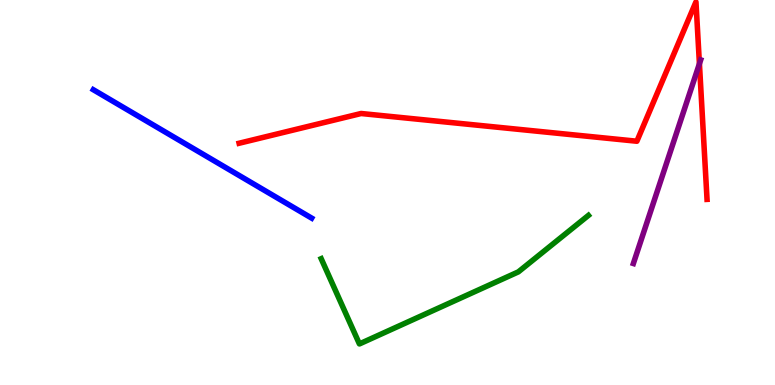[{'lines': ['blue', 'red'], 'intersections': []}, {'lines': ['green', 'red'], 'intersections': []}, {'lines': ['purple', 'red'], 'intersections': [{'x': 9.02, 'y': 8.34}]}, {'lines': ['blue', 'green'], 'intersections': []}, {'lines': ['blue', 'purple'], 'intersections': []}, {'lines': ['green', 'purple'], 'intersections': []}]